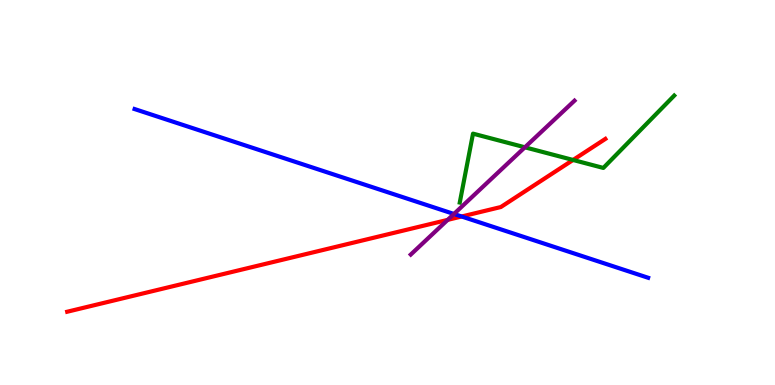[{'lines': ['blue', 'red'], 'intersections': [{'x': 5.96, 'y': 4.38}]}, {'lines': ['green', 'red'], 'intersections': [{'x': 7.39, 'y': 5.85}]}, {'lines': ['purple', 'red'], 'intersections': [{'x': 5.78, 'y': 4.29}]}, {'lines': ['blue', 'green'], 'intersections': []}, {'lines': ['blue', 'purple'], 'intersections': [{'x': 5.86, 'y': 4.44}]}, {'lines': ['green', 'purple'], 'intersections': [{'x': 6.77, 'y': 6.17}]}]